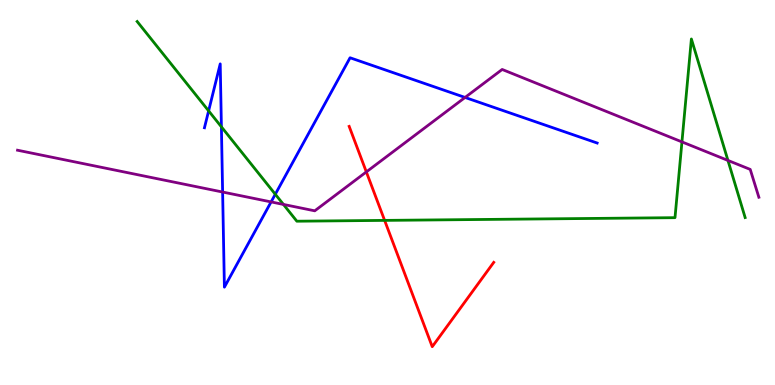[{'lines': ['blue', 'red'], 'intersections': []}, {'lines': ['green', 'red'], 'intersections': [{'x': 4.96, 'y': 4.28}]}, {'lines': ['purple', 'red'], 'intersections': [{'x': 4.73, 'y': 5.53}]}, {'lines': ['blue', 'green'], 'intersections': [{'x': 2.69, 'y': 7.12}, {'x': 2.86, 'y': 6.71}, {'x': 3.55, 'y': 4.95}]}, {'lines': ['blue', 'purple'], 'intersections': [{'x': 2.87, 'y': 5.01}, {'x': 3.5, 'y': 4.76}, {'x': 6.0, 'y': 7.47}]}, {'lines': ['green', 'purple'], 'intersections': [{'x': 3.66, 'y': 4.69}, {'x': 8.8, 'y': 6.31}, {'x': 9.39, 'y': 5.83}]}]